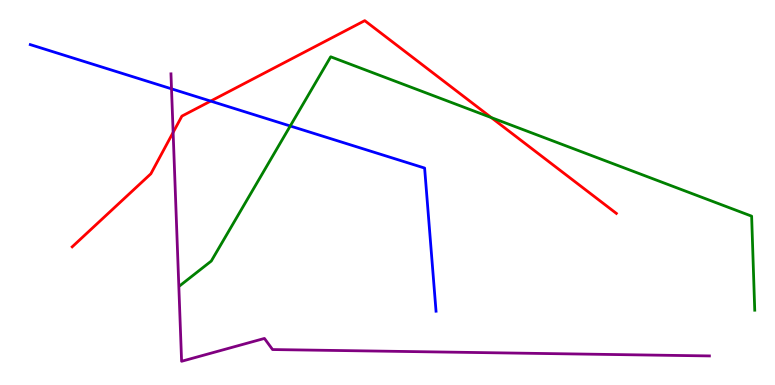[{'lines': ['blue', 'red'], 'intersections': [{'x': 2.72, 'y': 7.37}]}, {'lines': ['green', 'red'], 'intersections': [{'x': 6.34, 'y': 6.95}]}, {'lines': ['purple', 'red'], 'intersections': [{'x': 2.23, 'y': 6.56}]}, {'lines': ['blue', 'green'], 'intersections': [{'x': 3.75, 'y': 6.73}]}, {'lines': ['blue', 'purple'], 'intersections': [{'x': 2.21, 'y': 7.69}]}, {'lines': ['green', 'purple'], 'intersections': []}]